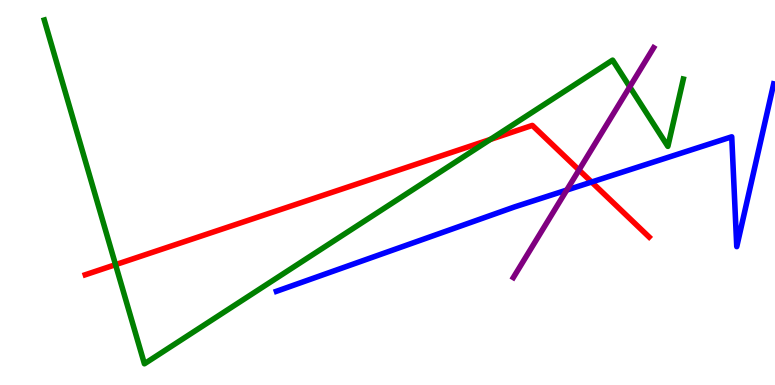[{'lines': ['blue', 'red'], 'intersections': [{'x': 7.63, 'y': 5.27}]}, {'lines': ['green', 'red'], 'intersections': [{'x': 1.49, 'y': 3.13}, {'x': 6.33, 'y': 6.38}]}, {'lines': ['purple', 'red'], 'intersections': [{'x': 7.47, 'y': 5.58}]}, {'lines': ['blue', 'green'], 'intersections': []}, {'lines': ['blue', 'purple'], 'intersections': [{'x': 7.31, 'y': 5.06}]}, {'lines': ['green', 'purple'], 'intersections': [{'x': 8.13, 'y': 7.74}]}]